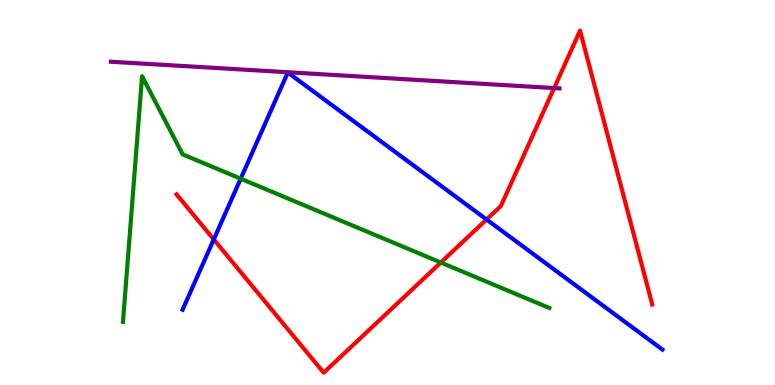[{'lines': ['blue', 'red'], 'intersections': [{'x': 2.76, 'y': 3.78}, {'x': 6.28, 'y': 4.3}]}, {'lines': ['green', 'red'], 'intersections': [{'x': 5.69, 'y': 3.18}]}, {'lines': ['purple', 'red'], 'intersections': [{'x': 7.15, 'y': 7.71}]}, {'lines': ['blue', 'green'], 'intersections': [{'x': 3.11, 'y': 5.36}]}, {'lines': ['blue', 'purple'], 'intersections': []}, {'lines': ['green', 'purple'], 'intersections': []}]